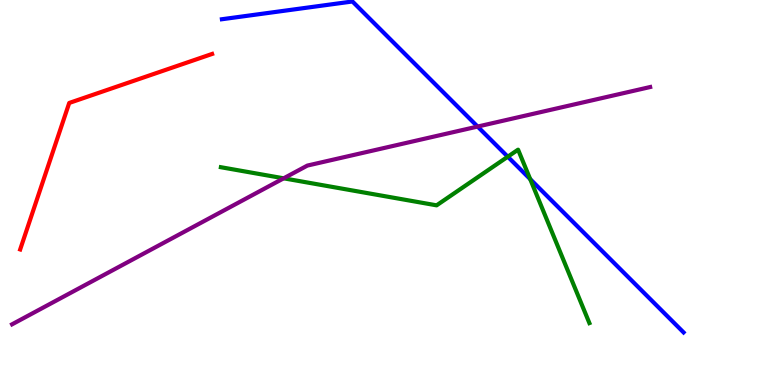[{'lines': ['blue', 'red'], 'intersections': []}, {'lines': ['green', 'red'], 'intersections': []}, {'lines': ['purple', 'red'], 'intersections': []}, {'lines': ['blue', 'green'], 'intersections': [{'x': 6.55, 'y': 5.93}, {'x': 6.84, 'y': 5.35}]}, {'lines': ['blue', 'purple'], 'intersections': [{'x': 6.16, 'y': 6.71}]}, {'lines': ['green', 'purple'], 'intersections': [{'x': 3.66, 'y': 5.37}]}]